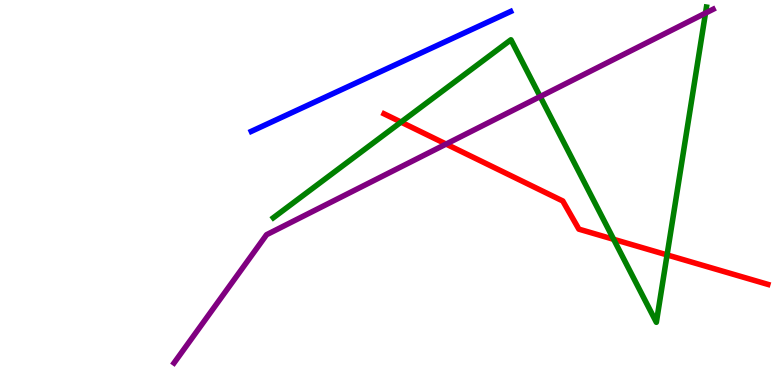[{'lines': ['blue', 'red'], 'intersections': []}, {'lines': ['green', 'red'], 'intersections': [{'x': 5.17, 'y': 6.83}, {'x': 7.92, 'y': 3.78}, {'x': 8.61, 'y': 3.38}]}, {'lines': ['purple', 'red'], 'intersections': [{'x': 5.76, 'y': 6.26}]}, {'lines': ['blue', 'green'], 'intersections': []}, {'lines': ['blue', 'purple'], 'intersections': []}, {'lines': ['green', 'purple'], 'intersections': [{'x': 6.97, 'y': 7.49}, {'x': 9.1, 'y': 9.66}]}]